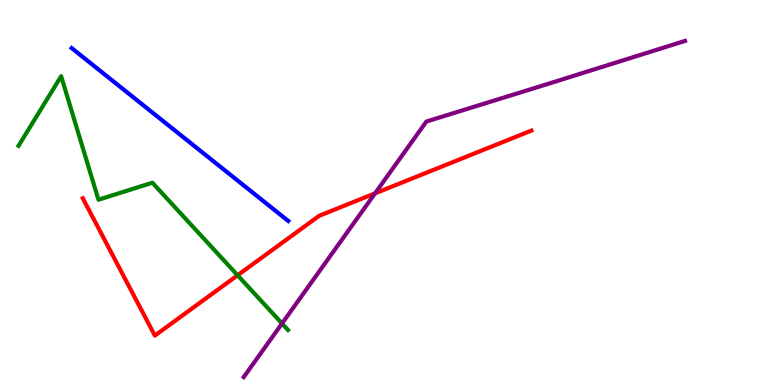[{'lines': ['blue', 'red'], 'intersections': []}, {'lines': ['green', 'red'], 'intersections': [{'x': 3.07, 'y': 2.85}]}, {'lines': ['purple', 'red'], 'intersections': [{'x': 4.84, 'y': 4.98}]}, {'lines': ['blue', 'green'], 'intersections': []}, {'lines': ['blue', 'purple'], 'intersections': []}, {'lines': ['green', 'purple'], 'intersections': [{'x': 3.64, 'y': 1.6}]}]